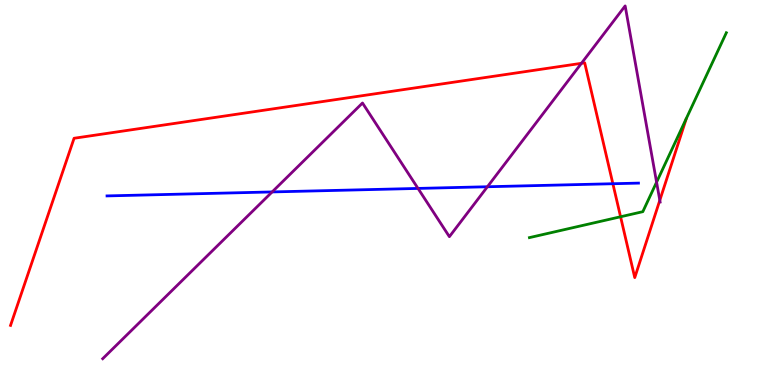[{'lines': ['blue', 'red'], 'intersections': [{'x': 7.91, 'y': 5.23}]}, {'lines': ['green', 'red'], 'intersections': [{'x': 8.01, 'y': 4.37}]}, {'lines': ['purple', 'red'], 'intersections': [{'x': 7.5, 'y': 8.36}, {'x': 8.51, 'y': 4.8}]}, {'lines': ['blue', 'green'], 'intersections': []}, {'lines': ['blue', 'purple'], 'intersections': [{'x': 3.51, 'y': 5.01}, {'x': 5.39, 'y': 5.11}, {'x': 6.29, 'y': 5.15}]}, {'lines': ['green', 'purple'], 'intersections': [{'x': 8.47, 'y': 5.27}]}]